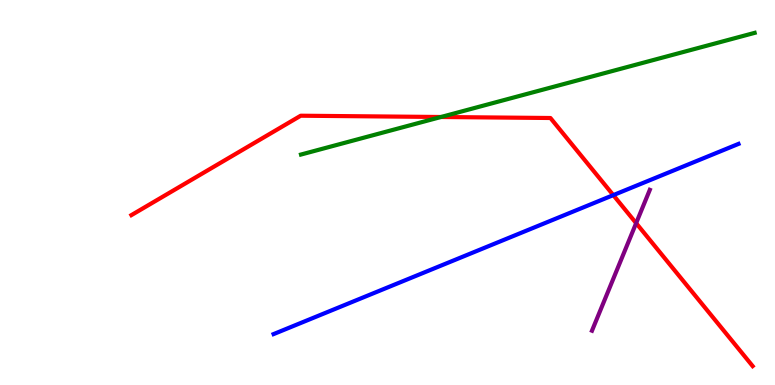[{'lines': ['blue', 'red'], 'intersections': [{'x': 7.91, 'y': 4.93}]}, {'lines': ['green', 'red'], 'intersections': [{'x': 5.69, 'y': 6.96}]}, {'lines': ['purple', 'red'], 'intersections': [{'x': 8.21, 'y': 4.2}]}, {'lines': ['blue', 'green'], 'intersections': []}, {'lines': ['blue', 'purple'], 'intersections': []}, {'lines': ['green', 'purple'], 'intersections': []}]